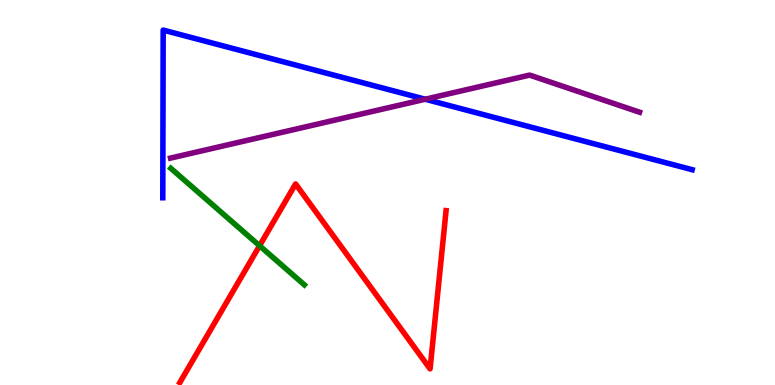[{'lines': ['blue', 'red'], 'intersections': []}, {'lines': ['green', 'red'], 'intersections': [{'x': 3.35, 'y': 3.62}]}, {'lines': ['purple', 'red'], 'intersections': []}, {'lines': ['blue', 'green'], 'intersections': []}, {'lines': ['blue', 'purple'], 'intersections': [{'x': 5.49, 'y': 7.42}]}, {'lines': ['green', 'purple'], 'intersections': []}]